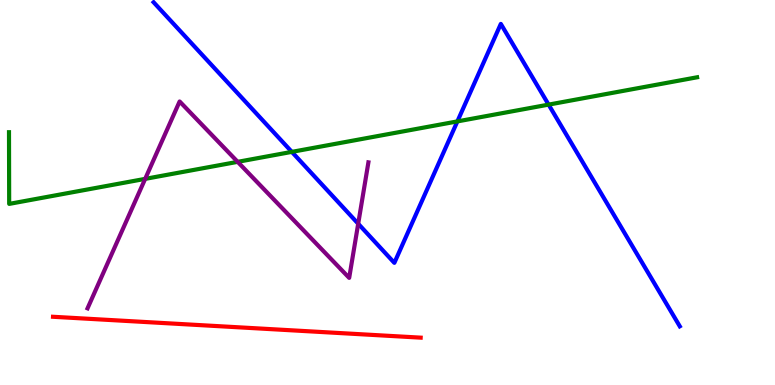[{'lines': ['blue', 'red'], 'intersections': []}, {'lines': ['green', 'red'], 'intersections': []}, {'lines': ['purple', 'red'], 'intersections': []}, {'lines': ['blue', 'green'], 'intersections': [{'x': 3.77, 'y': 6.06}, {'x': 5.9, 'y': 6.85}, {'x': 7.08, 'y': 7.28}]}, {'lines': ['blue', 'purple'], 'intersections': [{'x': 4.62, 'y': 4.19}]}, {'lines': ['green', 'purple'], 'intersections': [{'x': 1.87, 'y': 5.35}, {'x': 3.07, 'y': 5.8}]}]